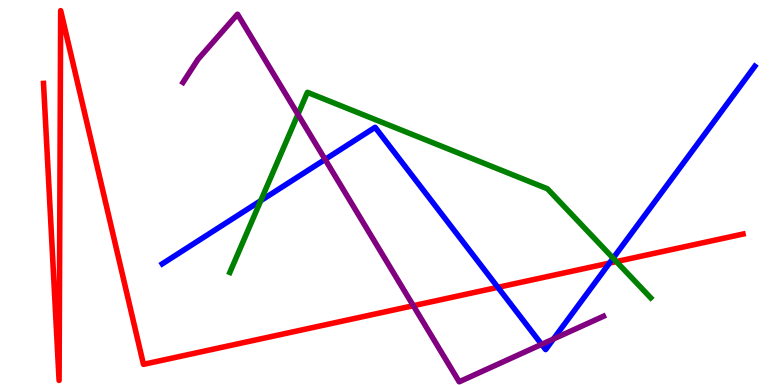[{'lines': ['blue', 'red'], 'intersections': [{'x': 6.42, 'y': 2.54}, {'x': 7.86, 'y': 3.17}]}, {'lines': ['green', 'red'], 'intersections': [{'x': 7.95, 'y': 3.21}]}, {'lines': ['purple', 'red'], 'intersections': [{'x': 5.33, 'y': 2.06}]}, {'lines': ['blue', 'green'], 'intersections': [{'x': 3.36, 'y': 4.79}, {'x': 7.91, 'y': 3.29}]}, {'lines': ['blue', 'purple'], 'intersections': [{'x': 4.19, 'y': 5.86}, {'x': 6.99, 'y': 1.06}, {'x': 7.14, 'y': 1.2}]}, {'lines': ['green', 'purple'], 'intersections': [{'x': 3.84, 'y': 7.03}]}]